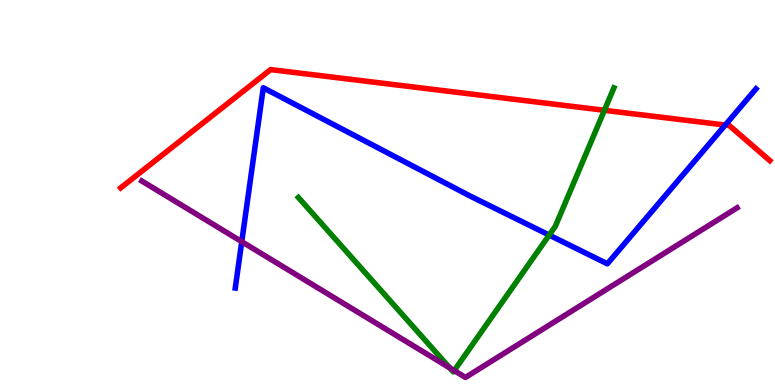[{'lines': ['blue', 'red'], 'intersections': [{'x': 9.36, 'y': 6.75}]}, {'lines': ['green', 'red'], 'intersections': [{'x': 7.8, 'y': 7.14}]}, {'lines': ['purple', 'red'], 'intersections': []}, {'lines': ['blue', 'green'], 'intersections': [{'x': 7.09, 'y': 3.89}]}, {'lines': ['blue', 'purple'], 'intersections': [{'x': 3.12, 'y': 3.72}]}, {'lines': ['green', 'purple'], 'intersections': [{'x': 5.8, 'y': 0.444}, {'x': 5.86, 'y': 0.374}]}]